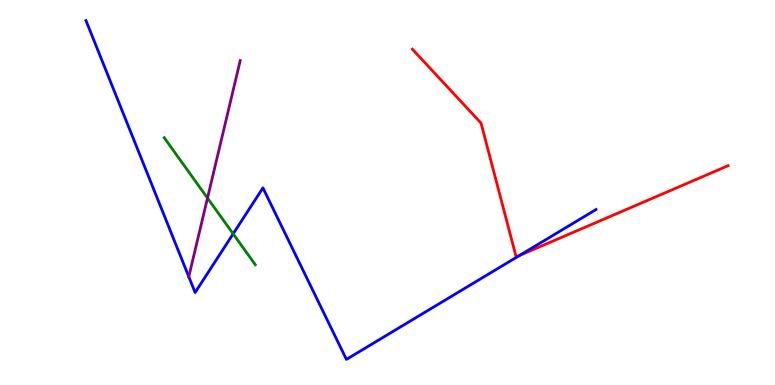[{'lines': ['blue', 'red'], 'intersections': [{'x': 6.7, 'y': 3.36}]}, {'lines': ['green', 'red'], 'intersections': []}, {'lines': ['purple', 'red'], 'intersections': []}, {'lines': ['blue', 'green'], 'intersections': [{'x': 3.01, 'y': 3.93}]}, {'lines': ['blue', 'purple'], 'intersections': [{'x': 2.44, 'y': 2.81}]}, {'lines': ['green', 'purple'], 'intersections': [{'x': 2.68, 'y': 4.86}]}]